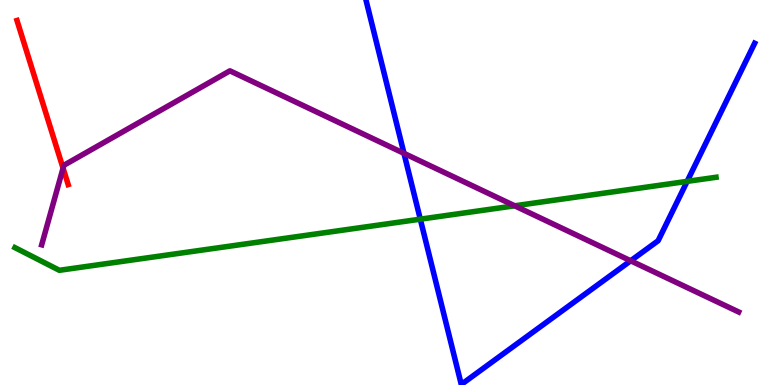[{'lines': ['blue', 'red'], 'intersections': []}, {'lines': ['green', 'red'], 'intersections': []}, {'lines': ['purple', 'red'], 'intersections': [{'x': 0.814, 'y': 5.63}]}, {'lines': ['blue', 'green'], 'intersections': [{'x': 5.42, 'y': 4.31}, {'x': 8.87, 'y': 5.29}]}, {'lines': ['blue', 'purple'], 'intersections': [{'x': 5.21, 'y': 6.02}, {'x': 8.14, 'y': 3.23}]}, {'lines': ['green', 'purple'], 'intersections': [{'x': 6.64, 'y': 4.65}]}]